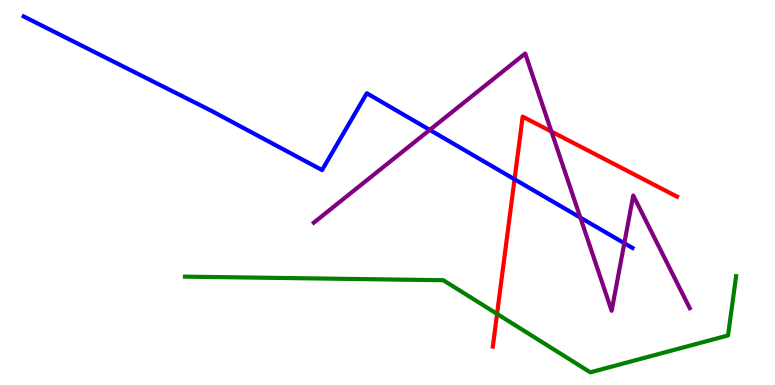[{'lines': ['blue', 'red'], 'intersections': [{'x': 6.64, 'y': 5.34}]}, {'lines': ['green', 'red'], 'intersections': [{'x': 6.41, 'y': 1.85}]}, {'lines': ['purple', 'red'], 'intersections': [{'x': 7.12, 'y': 6.58}]}, {'lines': ['blue', 'green'], 'intersections': []}, {'lines': ['blue', 'purple'], 'intersections': [{'x': 5.55, 'y': 6.63}, {'x': 7.49, 'y': 4.35}, {'x': 8.06, 'y': 3.68}]}, {'lines': ['green', 'purple'], 'intersections': []}]